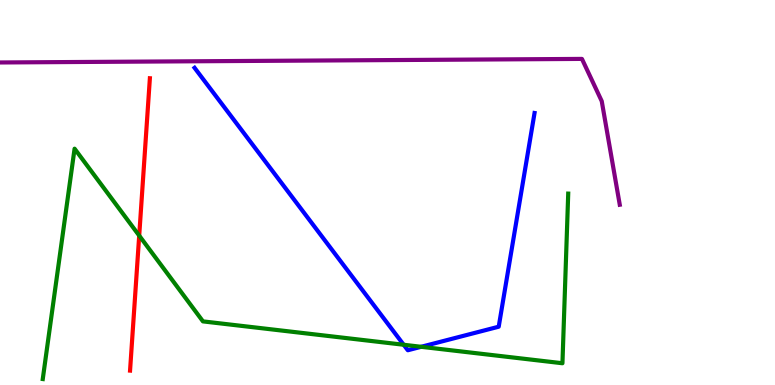[{'lines': ['blue', 'red'], 'intersections': []}, {'lines': ['green', 'red'], 'intersections': [{'x': 1.8, 'y': 3.88}]}, {'lines': ['purple', 'red'], 'intersections': []}, {'lines': ['blue', 'green'], 'intersections': [{'x': 5.21, 'y': 1.05}, {'x': 5.43, 'y': 0.992}]}, {'lines': ['blue', 'purple'], 'intersections': []}, {'lines': ['green', 'purple'], 'intersections': []}]